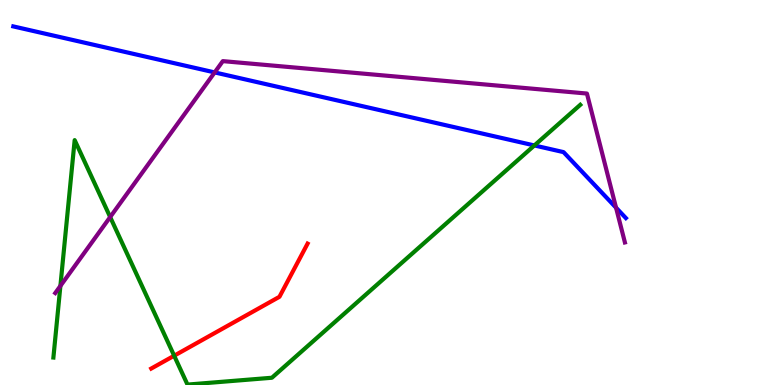[{'lines': ['blue', 'red'], 'intersections': []}, {'lines': ['green', 'red'], 'intersections': [{'x': 2.25, 'y': 0.761}]}, {'lines': ['purple', 'red'], 'intersections': []}, {'lines': ['blue', 'green'], 'intersections': [{'x': 6.9, 'y': 6.22}]}, {'lines': ['blue', 'purple'], 'intersections': [{'x': 2.77, 'y': 8.12}, {'x': 7.95, 'y': 4.61}]}, {'lines': ['green', 'purple'], 'intersections': [{'x': 0.779, 'y': 2.57}, {'x': 1.42, 'y': 4.36}]}]